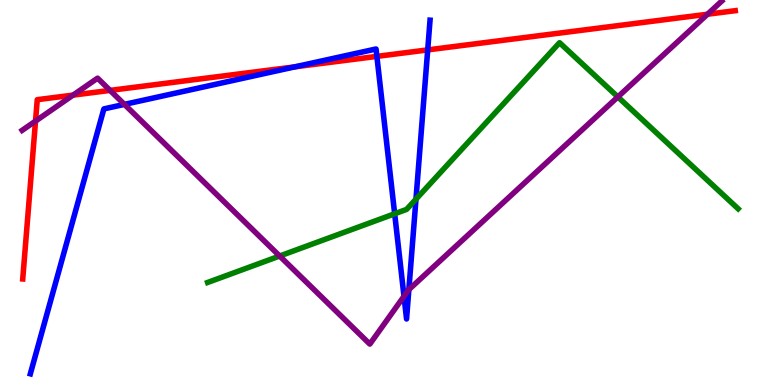[{'lines': ['blue', 'red'], 'intersections': [{'x': 3.81, 'y': 8.26}, {'x': 4.86, 'y': 8.54}, {'x': 5.52, 'y': 8.7}]}, {'lines': ['green', 'red'], 'intersections': []}, {'lines': ['purple', 'red'], 'intersections': [{'x': 0.458, 'y': 6.85}, {'x': 0.943, 'y': 7.53}, {'x': 1.42, 'y': 7.65}, {'x': 9.13, 'y': 9.63}]}, {'lines': ['blue', 'green'], 'intersections': [{'x': 5.09, 'y': 4.45}, {'x': 5.37, 'y': 4.83}]}, {'lines': ['blue', 'purple'], 'intersections': [{'x': 1.61, 'y': 7.29}, {'x': 5.21, 'y': 2.31}, {'x': 5.28, 'y': 2.48}]}, {'lines': ['green', 'purple'], 'intersections': [{'x': 3.61, 'y': 3.35}, {'x': 7.97, 'y': 7.48}]}]